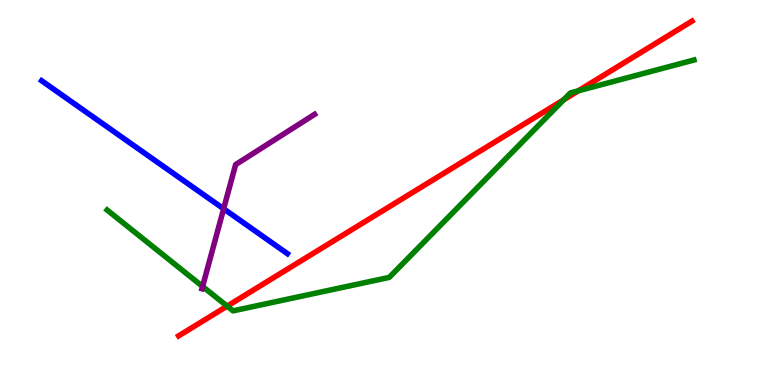[{'lines': ['blue', 'red'], 'intersections': []}, {'lines': ['green', 'red'], 'intersections': [{'x': 2.93, 'y': 2.05}, {'x': 7.27, 'y': 7.41}, {'x': 7.46, 'y': 7.64}]}, {'lines': ['purple', 'red'], 'intersections': []}, {'lines': ['blue', 'green'], 'intersections': []}, {'lines': ['blue', 'purple'], 'intersections': [{'x': 2.89, 'y': 4.58}]}, {'lines': ['green', 'purple'], 'intersections': [{'x': 2.61, 'y': 2.56}]}]